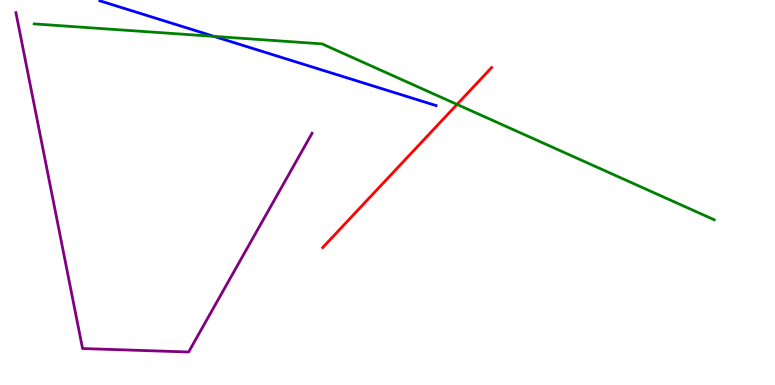[{'lines': ['blue', 'red'], 'intersections': []}, {'lines': ['green', 'red'], 'intersections': [{'x': 5.9, 'y': 7.29}]}, {'lines': ['purple', 'red'], 'intersections': []}, {'lines': ['blue', 'green'], 'intersections': [{'x': 2.76, 'y': 9.06}]}, {'lines': ['blue', 'purple'], 'intersections': []}, {'lines': ['green', 'purple'], 'intersections': []}]